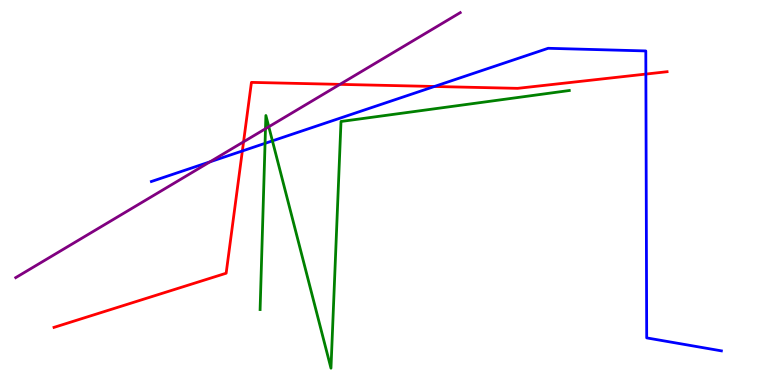[{'lines': ['blue', 'red'], 'intersections': [{'x': 3.13, 'y': 6.08}, {'x': 5.61, 'y': 7.75}, {'x': 8.33, 'y': 8.08}]}, {'lines': ['green', 'red'], 'intersections': []}, {'lines': ['purple', 'red'], 'intersections': [{'x': 3.14, 'y': 6.32}, {'x': 4.39, 'y': 7.81}]}, {'lines': ['blue', 'green'], 'intersections': [{'x': 3.42, 'y': 6.28}, {'x': 3.52, 'y': 6.34}]}, {'lines': ['blue', 'purple'], 'intersections': [{'x': 2.71, 'y': 5.8}]}, {'lines': ['green', 'purple'], 'intersections': [{'x': 3.43, 'y': 6.66}, {'x': 3.47, 'y': 6.71}]}]